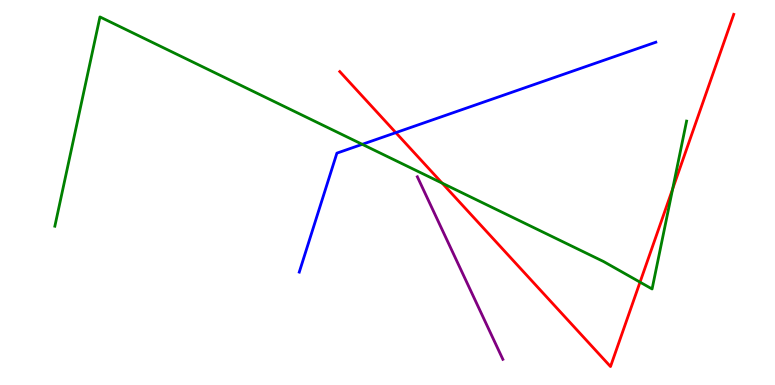[{'lines': ['blue', 'red'], 'intersections': [{'x': 5.11, 'y': 6.55}]}, {'lines': ['green', 'red'], 'intersections': [{'x': 5.71, 'y': 5.24}, {'x': 8.26, 'y': 2.67}, {'x': 8.68, 'y': 5.09}]}, {'lines': ['purple', 'red'], 'intersections': []}, {'lines': ['blue', 'green'], 'intersections': [{'x': 4.67, 'y': 6.25}]}, {'lines': ['blue', 'purple'], 'intersections': []}, {'lines': ['green', 'purple'], 'intersections': []}]